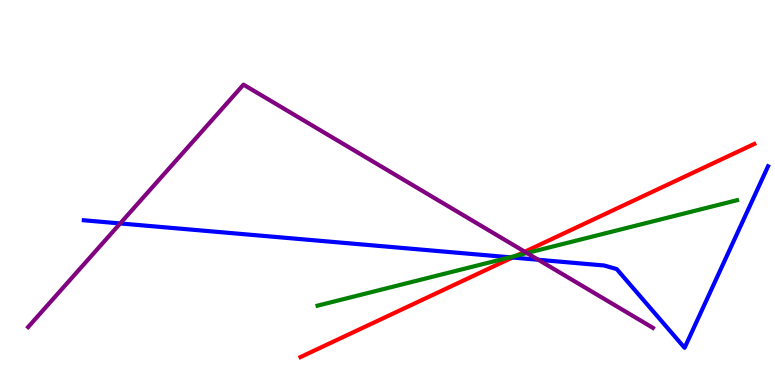[{'lines': ['blue', 'red'], 'intersections': [{'x': 6.61, 'y': 3.31}]}, {'lines': ['green', 'red'], 'intersections': [{'x': 6.66, 'y': 3.36}]}, {'lines': ['purple', 'red'], 'intersections': [{'x': 6.77, 'y': 3.46}]}, {'lines': ['blue', 'green'], 'intersections': [{'x': 6.58, 'y': 3.32}]}, {'lines': ['blue', 'purple'], 'intersections': [{'x': 1.55, 'y': 4.2}, {'x': 6.95, 'y': 3.25}]}, {'lines': ['green', 'purple'], 'intersections': [{'x': 6.8, 'y': 3.43}]}]